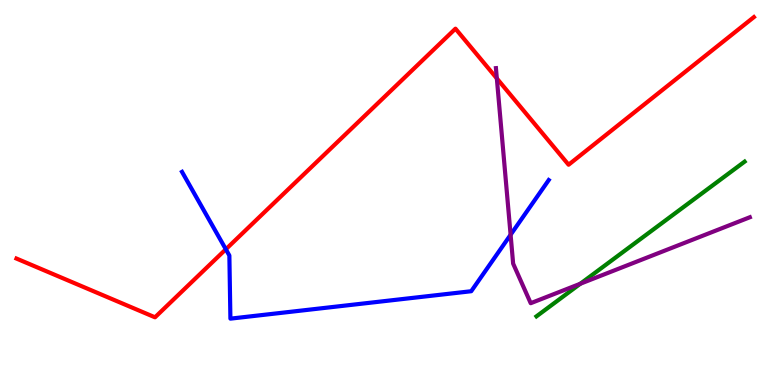[{'lines': ['blue', 'red'], 'intersections': [{'x': 2.91, 'y': 3.53}]}, {'lines': ['green', 'red'], 'intersections': []}, {'lines': ['purple', 'red'], 'intersections': [{'x': 6.41, 'y': 7.96}]}, {'lines': ['blue', 'green'], 'intersections': []}, {'lines': ['blue', 'purple'], 'intersections': [{'x': 6.59, 'y': 3.9}]}, {'lines': ['green', 'purple'], 'intersections': [{'x': 7.49, 'y': 2.63}]}]